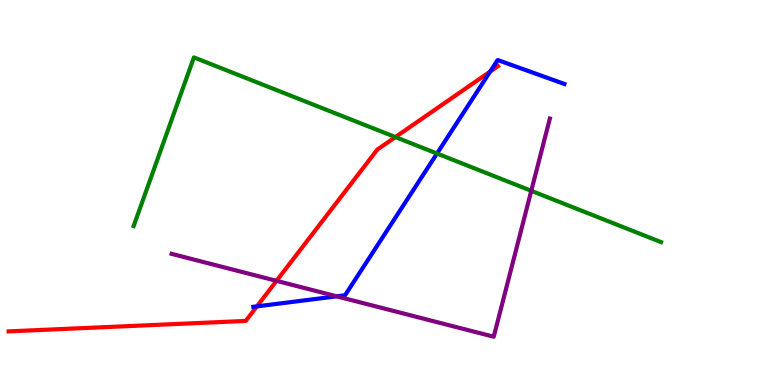[{'lines': ['blue', 'red'], 'intersections': [{'x': 3.31, 'y': 2.04}, {'x': 6.33, 'y': 8.14}]}, {'lines': ['green', 'red'], 'intersections': [{'x': 5.1, 'y': 6.44}]}, {'lines': ['purple', 'red'], 'intersections': [{'x': 3.57, 'y': 2.71}]}, {'lines': ['blue', 'green'], 'intersections': [{'x': 5.64, 'y': 6.01}]}, {'lines': ['blue', 'purple'], 'intersections': [{'x': 4.34, 'y': 2.3}]}, {'lines': ['green', 'purple'], 'intersections': [{'x': 6.86, 'y': 5.04}]}]